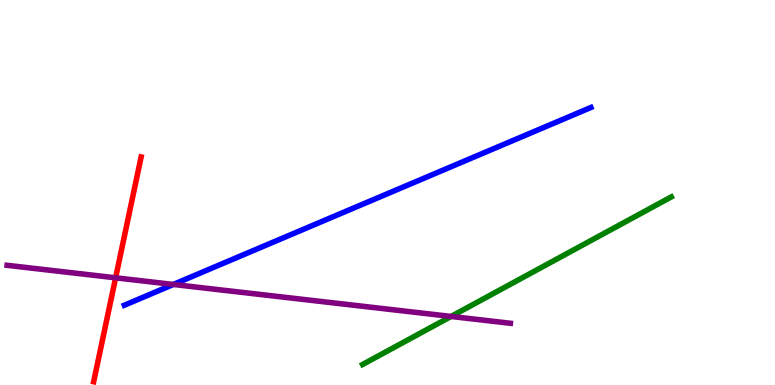[{'lines': ['blue', 'red'], 'intersections': []}, {'lines': ['green', 'red'], 'intersections': []}, {'lines': ['purple', 'red'], 'intersections': [{'x': 1.49, 'y': 2.78}]}, {'lines': ['blue', 'green'], 'intersections': []}, {'lines': ['blue', 'purple'], 'intersections': [{'x': 2.24, 'y': 2.61}]}, {'lines': ['green', 'purple'], 'intersections': [{'x': 5.82, 'y': 1.78}]}]